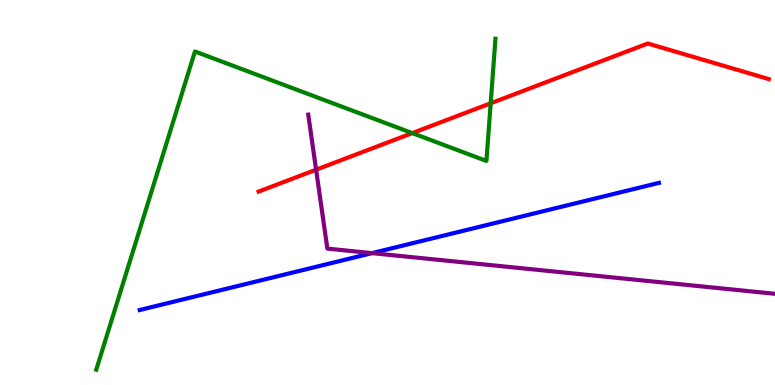[{'lines': ['blue', 'red'], 'intersections': []}, {'lines': ['green', 'red'], 'intersections': [{'x': 5.32, 'y': 6.54}, {'x': 6.33, 'y': 7.32}]}, {'lines': ['purple', 'red'], 'intersections': [{'x': 4.08, 'y': 5.59}]}, {'lines': ['blue', 'green'], 'intersections': []}, {'lines': ['blue', 'purple'], 'intersections': [{'x': 4.8, 'y': 3.43}]}, {'lines': ['green', 'purple'], 'intersections': []}]